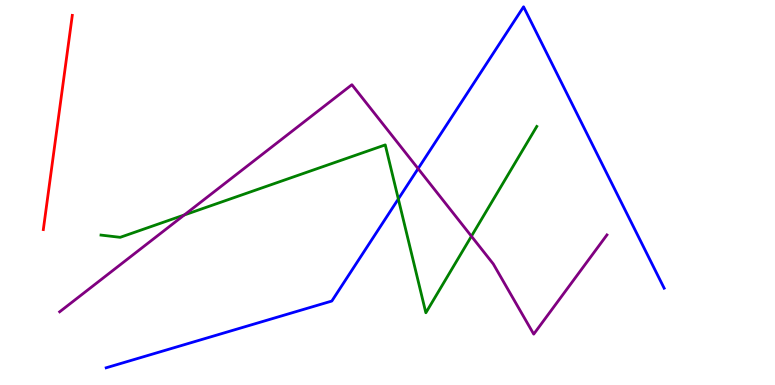[{'lines': ['blue', 'red'], 'intersections': []}, {'lines': ['green', 'red'], 'intersections': []}, {'lines': ['purple', 'red'], 'intersections': []}, {'lines': ['blue', 'green'], 'intersections': [{'x': 5.14, 'y': 4.83}]}, {'lines': ['blue', 'purple'], 'intersections': [{'x': 5.39, 'y': 5.62}]}, {'lines': ['green', 'purple'], 'intersections': [{'x': 2.38, 'y': 4.42}, {'x': 6.08, 'y': 3.86}]}]